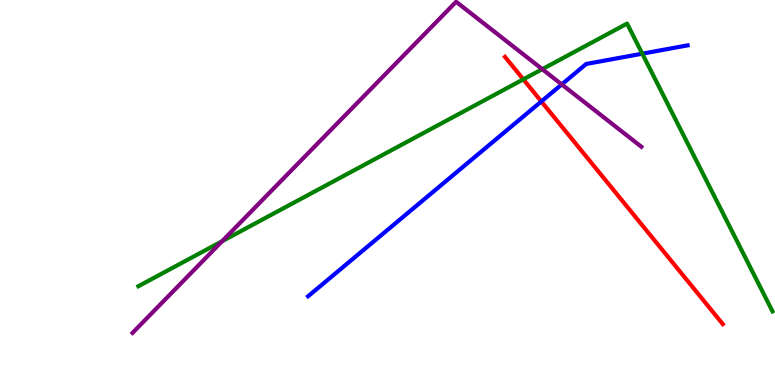[{'lines': ['blue', 'red'], 'intersections': [{'x': 6.98, 'y': 7.36}]}, {'lines': ['green', 'red'], 'intersections': [{'x': 6.75, 'y': 7.94}]}, {'lines': ['purple', 'red'], 'intersections': []}, {'lines': ['blue', 'green'], 'intersections': [{'x': 8.29, 'y': 8.61}]}, {'lines': ['blue', 'purple'], 'intersections': [{'x': 7.25, 'y': 7.81}]}, {'lines': ['green', 'purple'], 'intersections': [{'x': 2.87, 'y': 3.73}, {'x': 7.0, 'y': 8.2}]}]